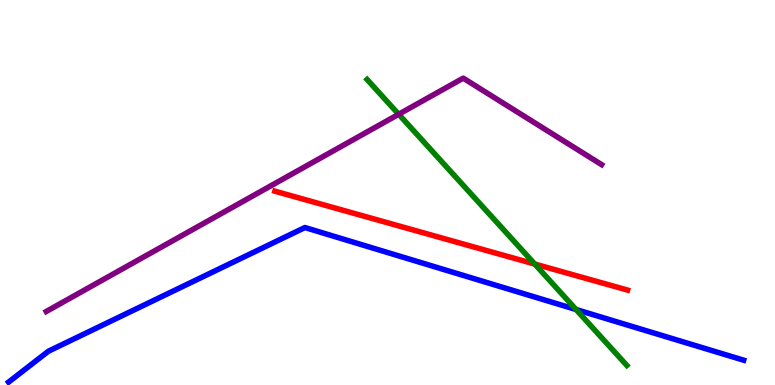[{'lines': ['blue', 'red'], 'intersections': []}, {'lines': ['green', 'red'], 'intersections': [{'x': 6.9, 'y': 3.14}]}, {'lines': ['purple', 'red'], 'intersections': []}, {'lines': ['blue', 'green'], 'intersections': [{'x': 7.43, 'y': 1.96}]}, {'lines': ['blue', 'purple'], 'intersections': []}, {'lines': ['green', 'purple'], 'intersections': [{'x': 5.14, 'y': 7.03}]}]